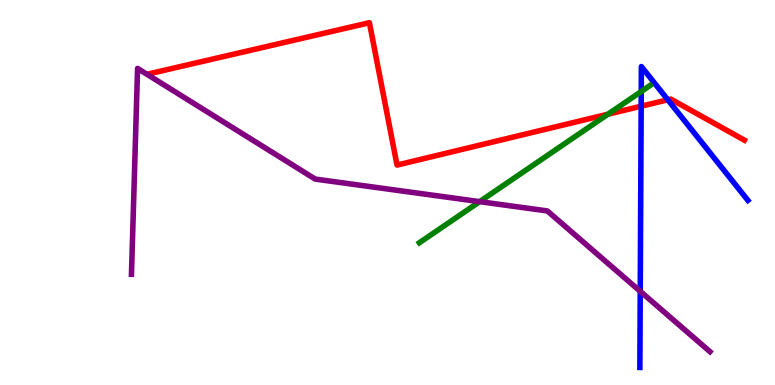[{'lines': ['blue', 'red'], 'intersections': [{'x': 8.27, 'y': 7.24}, {'x': 8.62, 'y': 7.41}]}, {'lines': ['green', 'red'], 'intersections': [{'x': 7.84, 'y': 7.03}]}, {'lines': ['purple', 'red'], 'intersections': []}, {'lines': ['blue', 'green'], 'intersections': [{'x': 8.27, 'y': 7.62}]}, {'lines': ['blue', 'purple'], 'intersections': [{'x': 8.26, 'y': 2.43}]}, {'lines': ['green', 'purple'], 'intersections': [{'x': 6.19, 'y': 4.76}]}]